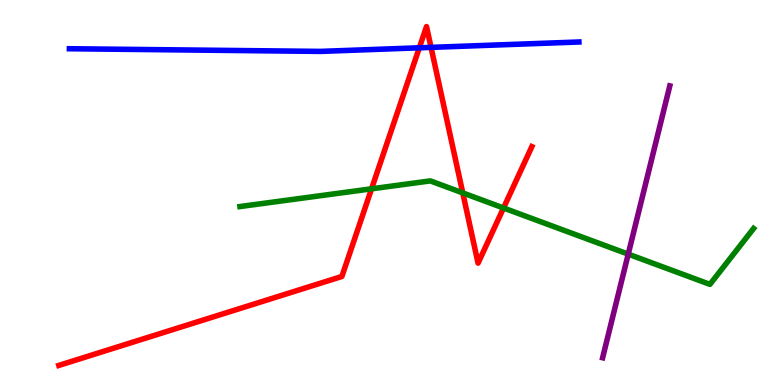[{'lines': ['blue', 'red'], 'intersections': [{'x': 5.41, 'y': 8.76}, {'x': 5.56, 'y': 8.77}]}, {'lines': ['green', 'red'], 'intersections': [{'x': 4.79, 'y': 5.1}, {'x': 5.97, 'y': 4.99}, {'x': 6.5, 'y': 4.6}]}, {'lines': ['purple', 'red'], 'intersections': []}, {'lines': ['blue', 'green'], 'intersections': []}, {'lines': ['blue', 'purple'], 'intersections': []}, {'lines': ['green', 'purple'], 'intersections': [{'x': 8.11, 'y': 3.4}]}]